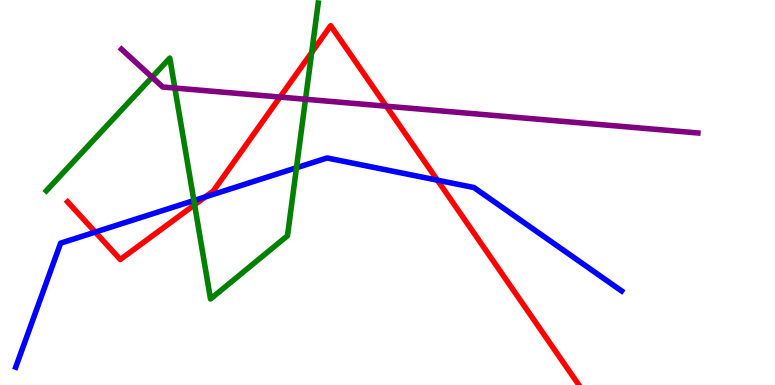[{'lines': ['blue', 'red'], 'intersections': [{'x': 1.23, 'y': 3.97}, {'x': 2.65, 'y': 4.89}, {'x': 5.64, 'y': 5.32}]}, {'lines': ['green', 'red'], 'intersections': [{'x': 2.51, 'y': 4.68}, {'x': 4.02, 'y': 8.64}]}, {'lines': ['purple', 'red'], 'intersections': [{'x': 3.61, 'y': 7.48}, {'x': 4.98, 'y': 7.24}]}, {'lines': ['blue', 'green'], 'intersections': [{'x': 2.5, 'y': 4.79}, {'x': 3.83, 'y': 5.64}]}, {'lines': ['blue', 'purple'], 'intersections': []}, {'lines': ['green', 'purple'], 'intersections': [{'x': 1.96, 'y': 7.99}, {'x': 2.26, 'y': 7.71}, {'x': 3.94, 'y': 7.42}]}]